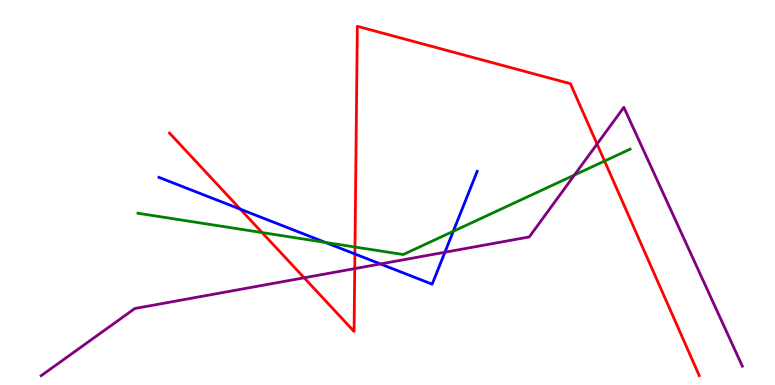[{'lines': ['blue', 'red'], 'intersections': [{'x': 3.1, 'y': 4.57}, {'x': 4.58, 'y': 3.4}]}, {'lines': ['green', 'red'], 'intersections': [{'x': 3.38, 'y': 3.96}, {'x': 4.58, 'y': 3.58}, {'x': 7.8, 'y': 5.82}]}, {'lines': ['purple', 'red'], 'intersections': [{'x': 3.92, 'y': 2.78}, {'x': 4.58, 'y': 3.02}, {'x': 7.7, 'y': 6.26}]}, {'lines': ['blue', 'green'], 'intersections': [{'x': 4.2, 'y': 3.7}, {'x': 5.85, 'y': 3.99}]}, {'lines': ['blue', 'purple'], 'intersections': [{'x': 4.91, 'y': 3.14}, {'x': 5.74, 'y': 3.45}]}, {'lines': ['green', 'purple'], 'intersections': [{'x': 7.41, 'y': 5.45}]}]